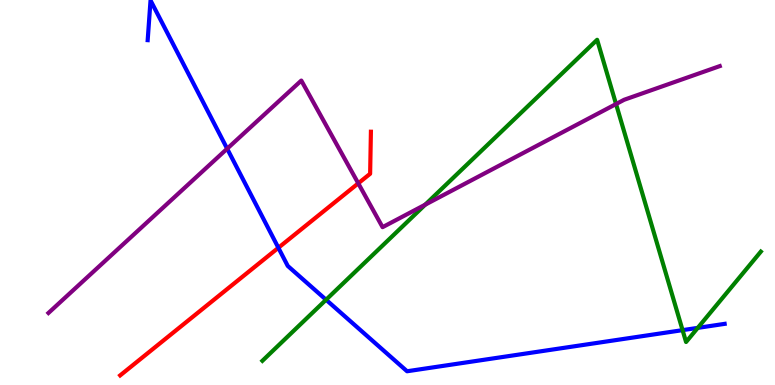[{'lines': ['blue', 'red'], 'intersections': [{'x': 3.59, 'y': 3.56}]}, {'lines': ['green', 'red'], 'intersections': []}, {'lines': ['purple', 'red'], 'intersections': [{'x': 4.62, 'y': 5.24}]}, {'lines': ['blue', 'green'], 'intersections': [{'x': 4.21, 'y': 2.21}, {'x': 8.81, 'y': 1.42}, {'x': 9.0, 'y': 1.48}]}, {'lines': ['blue', 'purple'], 'intersections': [{'x': 2.93, 'y': 6.14}]}, {'lines': ['green', 'purple'], 'intersections': [{'x': 5.49, 'y': 4.68}, {'x': 7.95, 'y': 7.3}]}]